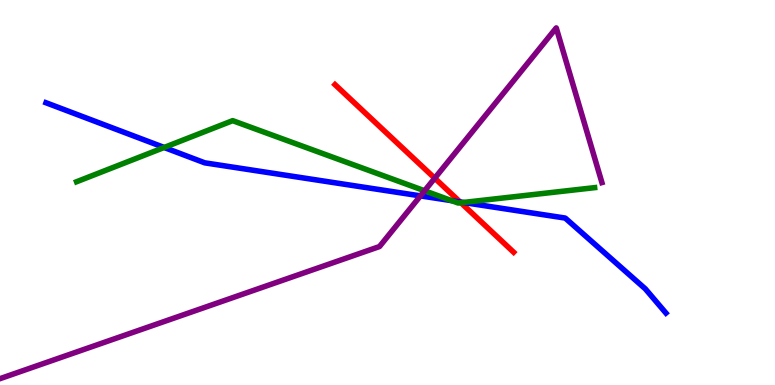[{'lines': ['blue', 'red'], 'intersections': [{'x': 5.94, 'y': 4.75}]}, {'lines': ['green', 'red'], 'intersections': [{'x': 5.95, 'y': 4.73}]}, {'lines': ['purple', 'red'], 'intersections': [{'x': 5.61, 'y': 5.37}]}, {'lines': ['blue', 'green'], 'intersections': [{'x': 2.12, 'y': 6.17}, {'x': 5.83, 'y': 4.79}, {'x': 5.98, 'y': 4.74}]}, {'lines': ['blue', 'purple'], 'intersections': [{'x': 5.43, 'y': 4.91}]}, {'lines': ['green', 'purple'], 'intersections': [{'x': 5.48, 'y': 5.05}]}]